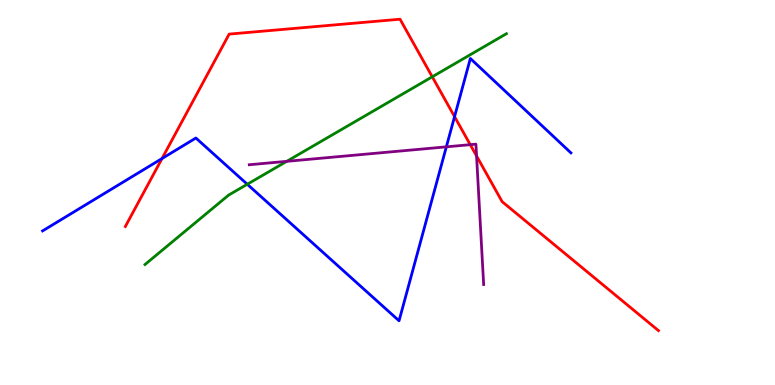[{'lines': ['blue', 'red'], 'intersections': [{'x': 2.09, 'y': 5.88}, {'x': 5.87, 'y': 6.97}]}, {'lines': ['green', 'red'], 'intersections': [{'x': 5.58, 'y': 8.01}]}, {'lines': ['purple', 'red'], 'intersections': [{'x': 6.07, 'y': 6.24}, {'x': 6.15, 'y': 5.95}]}, {'lines': ['blue', 'green'], 'intersections': [{'x': 3.19, 'y': 5.21}]}, {'lines': ['blue', 'purple'], 'intersections': [{'x': 5.76, 'y': 6.19}]}, {'lines': ['green', 'purple'], 'intersections': [{'x': 3.7, 'y': 5.81}]}]